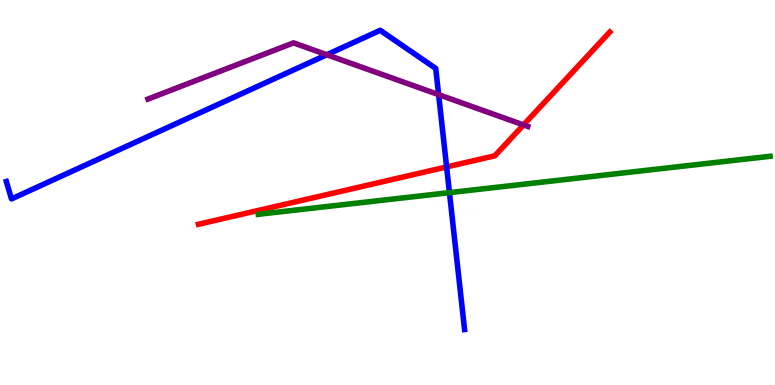[{'lines': ['blue', 'red'], 'intersections': [{'x': 5.76, 'y': 5.66}]}, {'lines': ['green', 'red'], 'intersections': []}, {'lines': ['purple', 'red'], 'intersections': [{'x': 6.75, 'y': 6.76}]}, {'lines': ['blue', 'green'], 'intersections': [{'x': 5.8, 'y': 5.0}]}, {'lines': ['blue', 'purple'], 'intersections': [{'x': 4.22, 'y': 8.58}, {'x': 5.66, 'y': 7.54}]}, {'lines': ['green', 'purple'], 'intersections': []}]